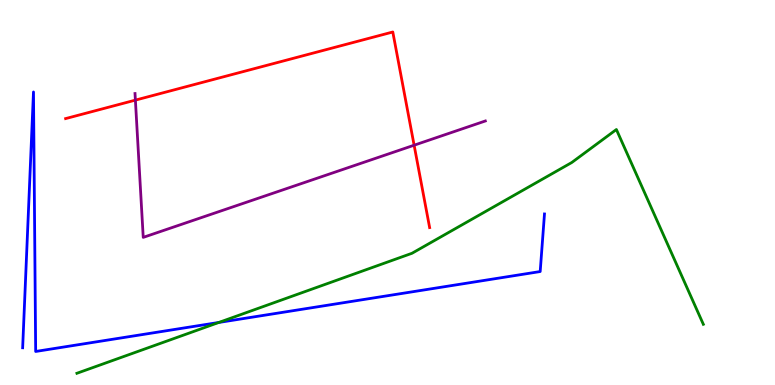[{'lines': ['blue', 'red'], 'intersections': []}, {'lines': ['green', 'red'], 'intersections': []}, {'lines': ['purple', 'red'], 'intersections': [{'x': 1.75, 'y': 7.4}, {'x': 5.34, 'y': 6.23}]}, {'lines': ['blue', 'green'], 'intersections': [{'x': 2.82, 'y': 1.62}]}, {'lines': ['blue', 'purple'], 'intersections': []}, {'lines': ['green', 'purple'], 'intersections': []}]